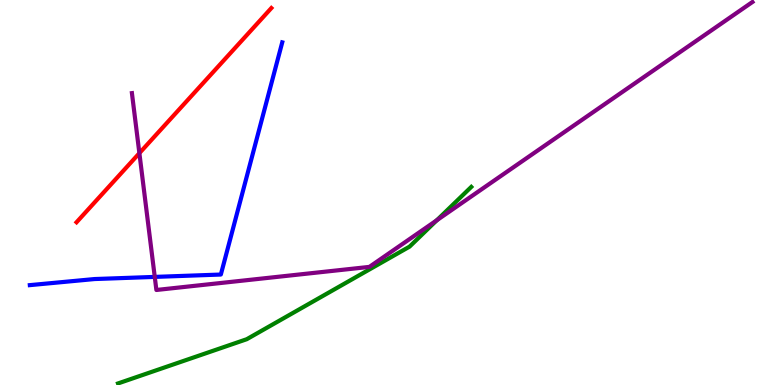[{'lines': ['blue', 'red'], 'intersections': []}, {'lines': ['green', 'red'], 'intersections': []}, {'lines': ['purple', 'red'], 'intersections': [{'x': 1.8, 'y': 6.02}]}, {'lines': ['blue', 'green'], 'intersections': []}, {'lines': ['blue', 'purple'], 'intersections': [{'x': 2.0, 'y': 2.81}]}, {'lines': ['green', 'purple'], 'intersections': [{'x': 5.64, 'y': 4.28}]}]